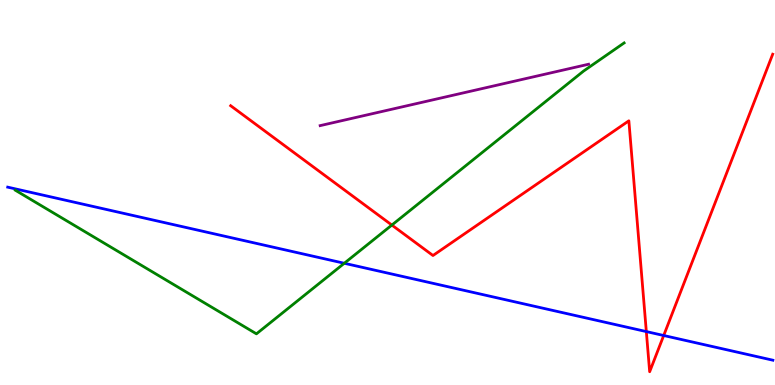[{'lines': ['blue', 'red'], 'intersections': [{'x': 8.34, 'y': 1.39}, {'x': 8.56, 'y': 1.29}]}, {'lines': ['green', 'red'], 'intersections': [{'x': 5.06, 'y': 4.15}]}, {'lines': ['purple', 'red'], 'intersections': []}, {'lines': ['blue', 'green'], 'intersections': [{'x': 4.44, 'y': 3.16}]}, {'lines': ['blue', 'purple'], 'intersections': []}, {'lines': ['green', 'purple'], 'intersections': []}]